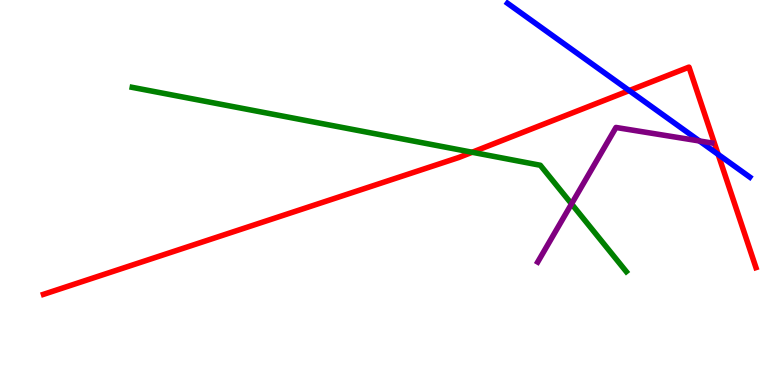[{'lines': ['blue', 'red'], 'intersections': [{'x': 8.12, 'y': 7.65}, {'x': 9.27, 'y': 5.99}]}, {'lines': ['green', 'red'], 'intersections': [{'x': 6.09, 'y': 6.05}]}, {'lines': ['purple', 'red'], 'intersections': []}, {'lines': ['blue', 'green'], 'intersections': []}, {'lines': ['blue', 'purple'], 'intersections': [{'x': 9.02, 'y': 6.34}]}, {'lines': ['green', 'purple'], 'intersections': [{'x': 7.37, 'y': 4.7}]}]